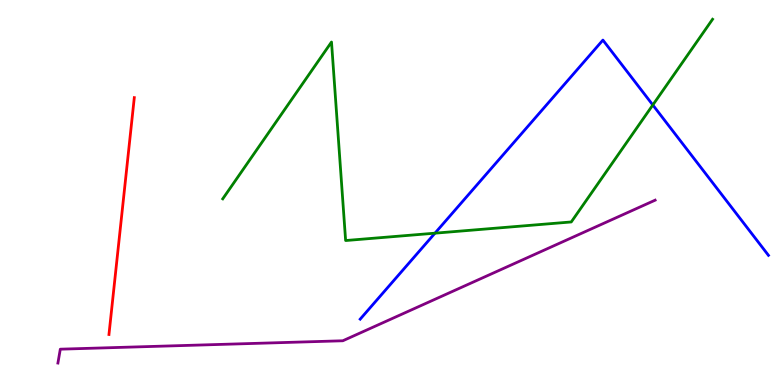[{'lines': ['blue', 'red'], 'intersections': []}, {'lines': ['green', 'red'], 'intersections': []}, {'lines': ['purple', 'red'], 'intersections': []}, {'lines': ['blue', 'green'], 'intersections': [{'x': 5.61, 'y': 3.94}, {'x': 8.42, 'y': 7.27}]}, {'lines': ['blue', 'purple'], 'intersections': []}, {'lines': ['green', 'purple'], 'intersections': []}]